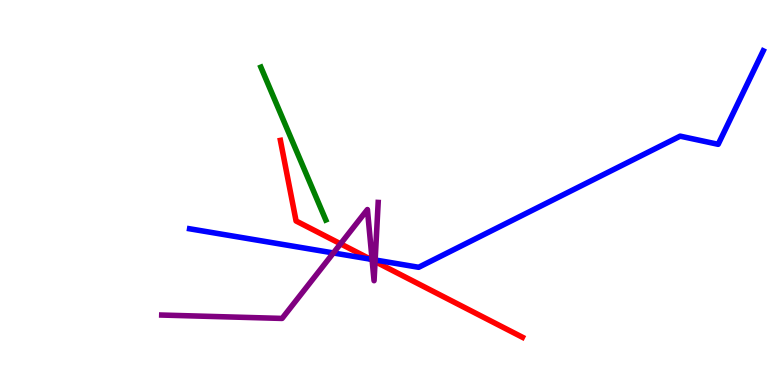[{'lines': ['blue', 'red'], 'intersections': [{'x': 4.78, 'y': 3.27}]}, {'lines': ['green', 'red'], 'intersections': []}, {'lines': ['purple', 'red'], 'intersections': [{'x': 4.39, 'y': 3.67}, {'x': 4.8, 'y': 3.25}, {'x': 4.84, 'y': 3.21}]}, {'lines': ['blue', 'green'], 'intersections': []}, {'lines': ['blue', 'purple'], 'intersections': [{'x': 4.3, 'y': 3.43}, {'x': 4.8, 'y': 3.26}, {'x': 4.84, 'y': 3.25}]}, {'lines': ['green', 'purple'], 'intersections': []}]